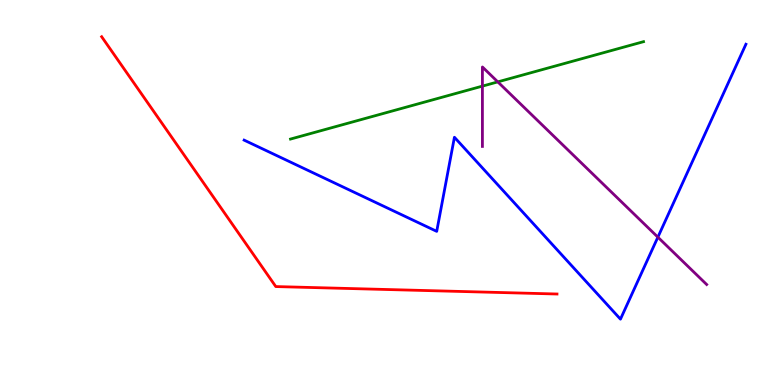[{'lines': ['blue', 'red'], 'intersections': []}, {'lines': ['green', 'red'], 'intersections': []}, {'lines': ['purple', 'red'], 'intersections': []}, {'lines': ['blue', 'green'], 'intersections': []}, {'lines': ['blue', 'purple'], 'intersections': [{'x': 8.49, 'y': 3.84}]}, {'lines': ['green', 'purple'], 'intersections': [{'x': 6.22, 'y': 7.76}, {'x': 6.42, 'y': 7.87}]}]